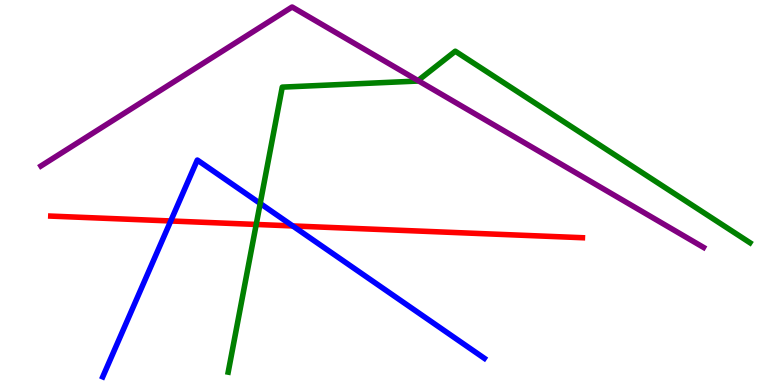[{'lines': ['blue', 'red'], 'intersections': [{'x': 2.2, 'y': 4.26}, {'x': 3.78, 'y': 4.13}]}, {'lines': ['green', 'red'], 'intersections': [{'x': 3.31, 'y': 4.17}]}, {'lines': ['purple', 'red'], 'intersections': []}, {'lines': ['blue', 'green'], 'intersections': [{'x': 3.36, 'y': 4.72}]}, {'lines': ['blue', 'purple'], 'intersections': []}, {'lines': ['green', 'purple'], 'intersections': [{'x': 5.39, 'y': 7.91}]}]